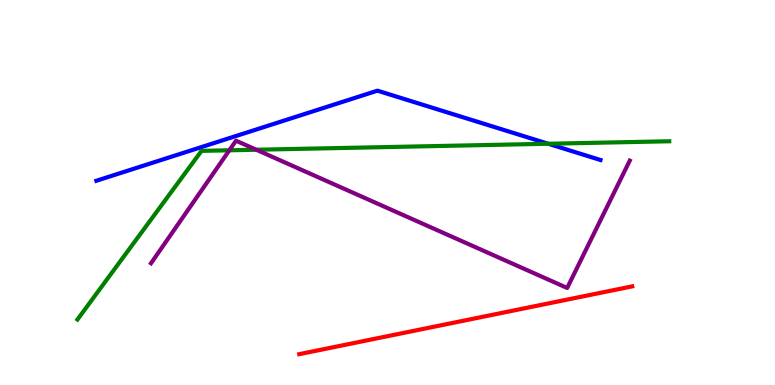[{'lines': ['blue', 'red'], 'intersections': []}, {'lines': ['green', 'red'], 'intersections': []}, {'lines': ['purple', 'red'], 'intersections': []}, {'lines': ['blue', 'green'], 'intersections': [{'x': 7.07, 'y': 6.27}]}, {'lines': ['blue', 'purple'], 'intersections': []}, {'lines': ['green', 'purple'], 'intersections': [{'x': 2.96, 'y': 6.1}, {'x': 3.31, 'y': 6.11}]}]